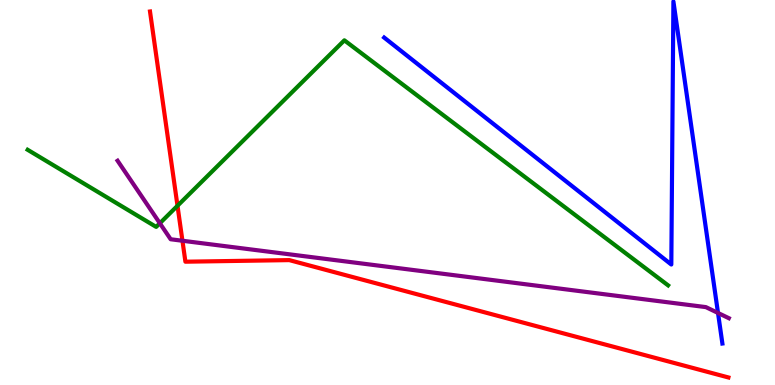[{'lines': ['blue', 'red'], 'intersections': []}, {'lines': ['green', 'red'], 'intersections': [{'x': 2.29, 'y': 4.66}]}, {'lines': ['purple', 'red'], 'intersections': [{'x': 2.35, 'y': 3.75}]}, {'lines': ['blue', 'green'], 'intersections': []}, {'lines': ['blue', 'purple'], 'intersections': [{'x': 9.26, 'y': 1.87}]}, {'lines': ['green', 'purple'], 'intersections': [{'x': 2.06, 'y': 4.2}]}]